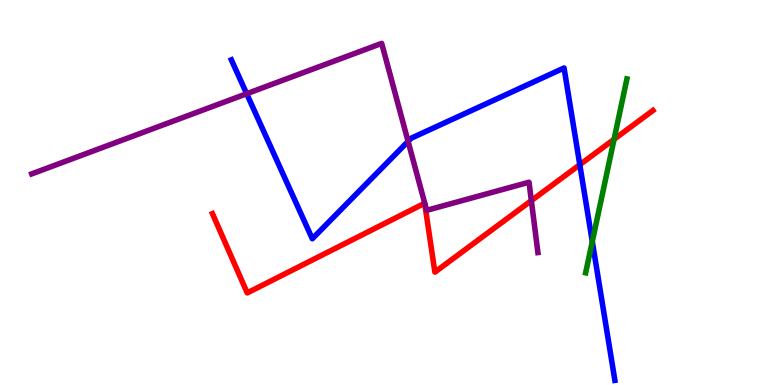[{'lines': ['blue', 'red'], 'intersections': [{'x': 7.48, 'y': 5.72}]}, {'lines': ['green', 'red'], 'intersections': [{'x': 7.92, 'y': 6.38}]}, {'lines': ['purple', 'red'], 'intersections': [{'x': 6.86, 'y': 4.79}]}, {'lines': ['blue', 'green'], 'intersections': [{'x': 7.64, 'y': 3.73}]}, {'lines': ['blue', 'purple'], 'intersections': [{'x': 3.18, 'y': 7.57}, {'x': 5.27, 'y': 6.33}]}, {'lines': ['green', 'purple'], 'intersections': []}]